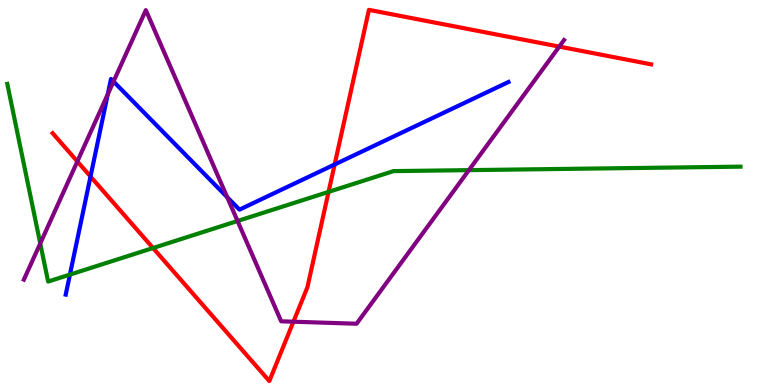[{'lines': ['blue', 'red'], 'intersections': [{'x': 1.17, 'y': 5.42}, {'x': 4.32, 'y': 5.73}]}, {'lines': ['green', 'red'], 'intersections': [{'x': 1.97, 'y': 3.56}, {'x': 4.24, 'y': 5.02}]}, {'lines': ['purple', 'red'], 'intersections': [{'x': 0.998, 'y': 5.81}, {'x': 3.79, 'y': 1.64}, {'x': 7.22, 'y': 8.79}]}, {'lines': ['blue', 'green'], 'intersections': [{'x': 0.902, 'y': 2.87}]}, {'lines': ['blue', 'purple'], 'intersections': [{'x': 1.39, 'y': 7.55}, {'x': 1.46, 'y': 7.88}, {'x': 2.93, 'y': 4.88}]}, {'lines': ['green', 'purple'], 'intersections': [{'x': 0.519, 'y': 3.68}, {'x': 3.07, 'y': 4.26}, {'x': 6.05, 'y': 5.58}]}]